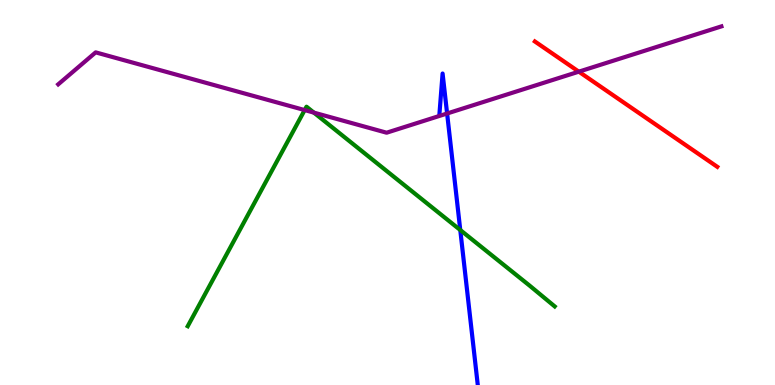[{'lines': ['blue', 'red'], 'intersections': []}, {'lines': ['green', 'red'], 'intersections': []}, {'lines': ['purple', 'red'], 'intersections': [{'x': 7.47, 'y': 8.14}]}, {'lines': ['blue', 'green'], 'intersections': [{'x': 5.94, 'y': 4.03}]}, {'lines': ['blue', 'purple'], 'intersections': [{'x': 5.77, 'y': 7.05}]}, {'lines': ['green', 'purple'], 'intersections': [{'x': 3.93, 'y': 7.14}, {'x': 4.05, 'y': 7.07}]}]